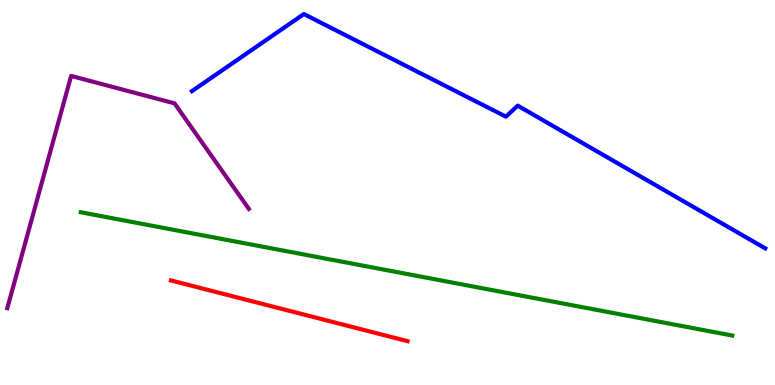[{'lines': ['blue', 'red'], 'intersections': []}, {'lines': ['green', 'red'], 'intersections': []}, {'lines': ['purple', 'red'], 'intersections': []}, {'lines': ['blue', 'green'], 'intersections': []}, {'lines': ['blue', 'purple'], 'intersections': []}, {'lines': ['green', 'purple'], 'intersections': []}]